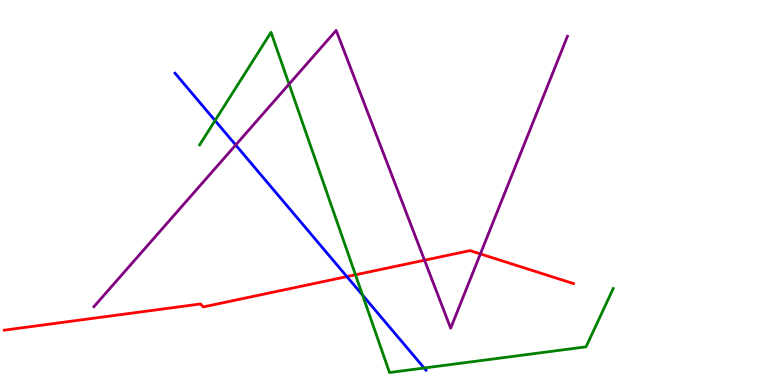[{'lines': ['blue', 'red'], 'intersections': [{'x': 4.48, 'y': 2.82}]}, {'lines': ['green', 'red'], 'intersections': [{'x': 4.59, 'y': 2.86}]}, {'lines': ['purple', 'red'], 'intersections': [{'x': 5.48, 'y': 3.24}, {'x': 6.2, 'y': 3.4}]}, {'lines': ['blue', 'green'], 'intersections': [{'x': 2.77, 'y': 6.87}, {'x': 4.68, 'y': 2.33}, {'x': 5.47, 'y': 0.441}]}, {'lines': ['blue', 'purple'], 'intersections': [{'x': 3.04, 'y': 6.23}]}, {'lines': ['green', 'purple'], 'intersections': [{'x': 3.73, 'y': 7.81}]}]